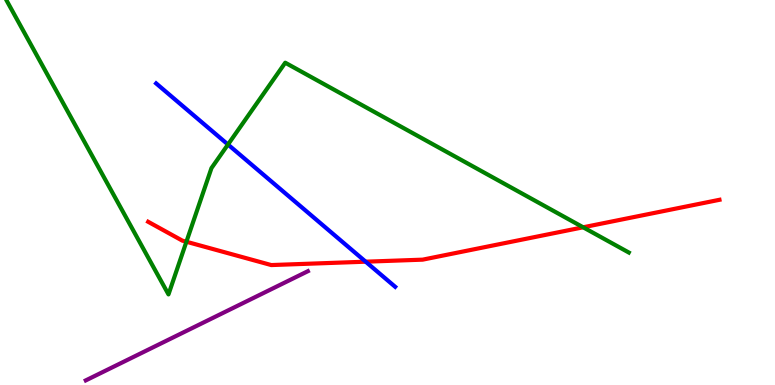[{'lines': ['blue', 'red'], 'intersections': [{'x': 4.72, 'y': 3.2}]}, {'lines': ['green', 'red'], 'intersections': [{'x': 2.41, 'y': 3.72}, {'x': 7.52, 'y': 4.1}]}, {'lines': ['purple', 'red'], 'intersections': []}, {'lines': ['blue', 'green'], 'intersections': [{'x': 2.94, 'y': 6.25}]}, {'lines': ['blue', 'purple'], 'intersections': []}, {'lines': ['green', 'purple'], 'intersections': []}]